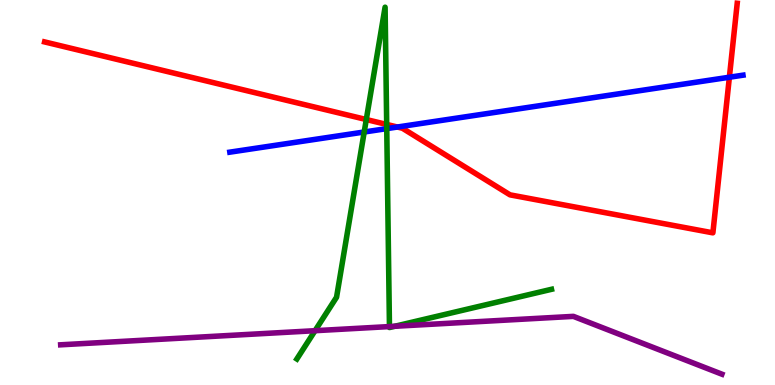[{'lines': ['blue', 'red'], 'intersections': [{'x': 5.13, 'y': 6.7}, {'x': 9.41, 'y': 7.99}]}, {'lines': ['green', 'red'], 'intersections': [{'x': 4.73, 'y': 6.9}, {'x': 4.99, 'y': 6.77}]}, {'lines': ['purple', 'red'], 'intersections': []}, {'lines': ['blue', 'green'], 'intersections': [{'x': 4.7, 'y': 6.57}, {'x': 4.99, 'y': 6.66}]}, {'lines': ['blue', 'purple'], 'intersections': []}, {'lines': ['green', 'purple'], 'intersections': [{'x': 4.07, 'y': 1.41}, {'x': 5.03, 'y': 1.52}, {'x': 5.09, 'y': 1.53}]}]